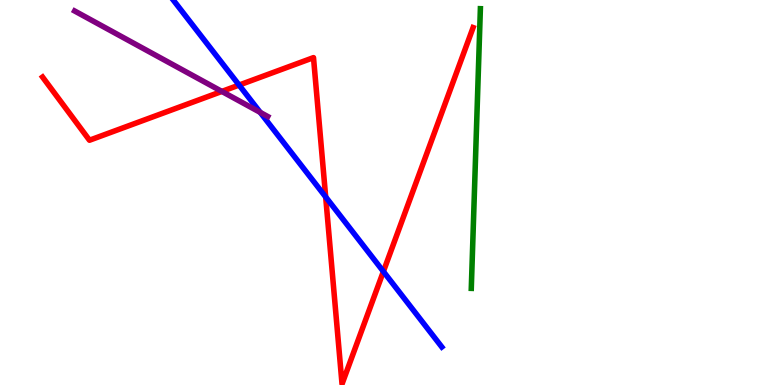[{'lines': ['blue', 'red'], 'intersections': [{'x': 3.08, 'y': 7.79}, {'x': 4.2, 'y': 4.88}, {'x': 4.95, 'y': 2.95}]}, {'lines': ['green', 'red'], 'intersections': []}, {'lines': ['purple', 'red'], 'intersections': [{'x': 2.86, 'y': 7.63}]}, {'lines': ['blue', 'green'], 'intersections': []}, {'lines': ['blue', 'purple'], 'intersections': [{'x': 3.36, 'y': 7.08}]}, {'lines': ['green', 'purple'], 'intersections': []}]